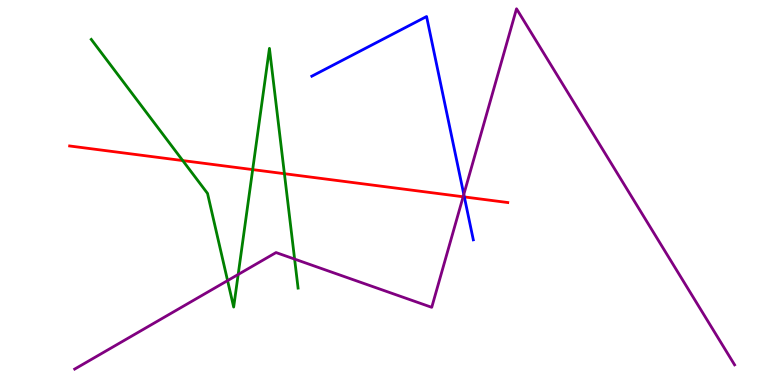[{'lines': ['blue', 'red'], 'intersections': [{'x': 5.99, 'y': 4.88}]}, {'lines': ['green', 'red'], 'intersections': [{'x': 2.36, 'y': 5.83}, {'x': 3.26, 'y': 5.59}, {'x': 3.67, 'y': 5.49}]}, {'lines': ['purple', 'red'], 'intersections': [{'x': 5.98, 'y': 4.89}]}, {'lines': ['blue', 'green'], 'intersections': []}, {'lines': ['blue', 'purple'], 'intersections': [{'x': 5.98, 'y': 4.95}]}, {'lines': ['green', 'purple'], 'intersections': [{'x': 2.94, 'y': 2.71}, {'x': 3.07, 'y': 2.87}, {'x': 3.8, 'y': 3.27}]}]